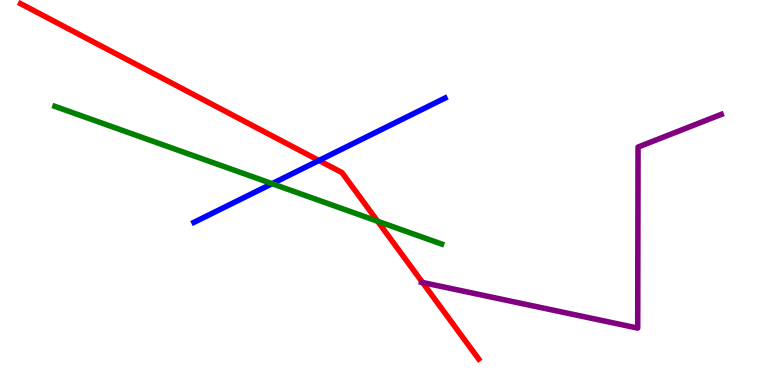[{'lines': ['blue', 'red'], 'intersections': [{'x': 4.12, 'y': 5.83}]}, {'lines': ['green', 'red'], 'intersections': [{'x': 4.87, 'y': 4.25}]}, {'lines': ['purple', 'red'], 'intersections': [{'x': 5.45, 'y': 2.66}]}, {'lines': ['blue', 'green'], 'intersections': [{'x': 3.51, 'y': 5.23}]}, {'lines': ['blue', 'purple'], 'intersections': []}, {'lines': ['green', 'purple'], 'intersections': []}]